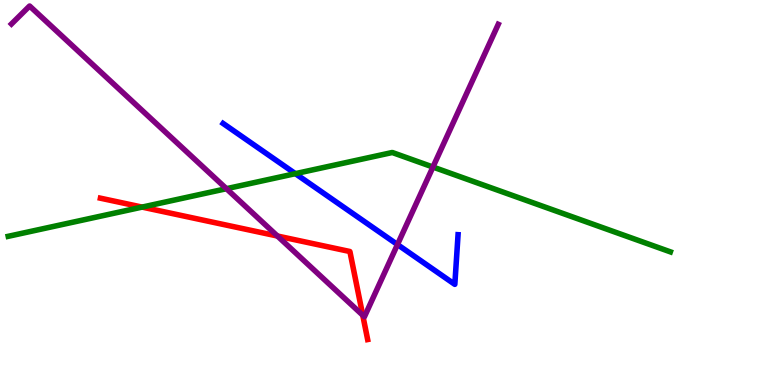[{'lines': ['blue', 'red'], 'intersections': []}, {'lines': ['green', 'red'], 'intersections': [{'x': 1.83, 'y': 4.62}]}, {'lines': ['purple', 'red'], 'intersections': [{'x': 3.58, 'y': 3.87}, {'x': 4.68, 'y': 1.81}]}, {'lines': ['blue', 'green'], 'intersections': [{'x': 3.81, 'y': 5.49}]}, {'lines': ['blue', 'purple'], 'intersections': [{'x': 5.13, 'y': 3.65}]}, {'lines': ['green', 'purple'], 'intersections': [{'x': 2.92, 'y': 5.1}, {'x': 5.59, 'y': 5.66}]}]